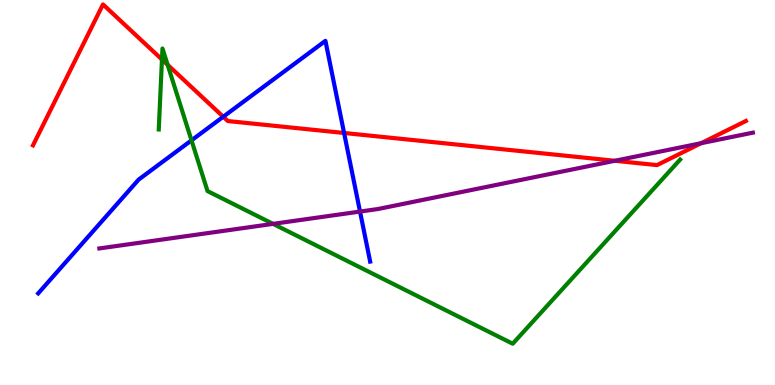[{'lines': ['blue', 'red'], 'intersections': [{'x': 2.88, 'y': 6.97}, {'x': 4.44, 'y': 6.55}]}, {'lines': ['green', 'red'], 'intersections': [{'x': 2.09, 'y': 8.45}, {'x': 2.16, 'y': 8.32}]}, {'lines': ['purple', 'red'], 'intersections': [{'x': 7.93, 'y': 5.82}, {'x': 9.05, 'y': 6.28}]}, {'lines': ['blue', 'green'], 'intersections': [{'x': 2.47, 'y': 6.35}]}, {'lines': ['blue', 'purple'], 'intersections': [{'x': 4.65, 'y': 4.5}]}, {'lines': ['green', 'purple'], 'intersections': [{'x': 3.52, 'y': 4.19}]}]